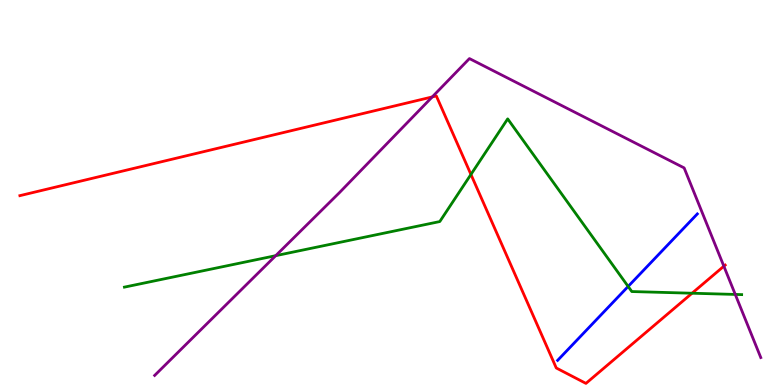[{'lines': ['blue', 'red'], 'intersections': []}, {'lines': ['green', 'red'], 'intersections': [{'x': 6.08, 'y': 5.47}, {'x': 8.93, 'y': 2.38}]}, {'lines': ['purple', 'red'], 'intersections': [{'x': 5.58, 'y': 7.48}, {'x': 9.34, 'y': 3.09}]}, {'lines': ['blue', 'green'], 'intersections': [{'x': 8.11, 'y': 2.56}]}, {'lines': ['blue', 'purple'], 'intersections': []}, {'lines': ['green', 'purple'], 'intersections': [{'x': 3.56, 'y': 3.36}, {'x': 9.49, 'y': 2.35}]}]